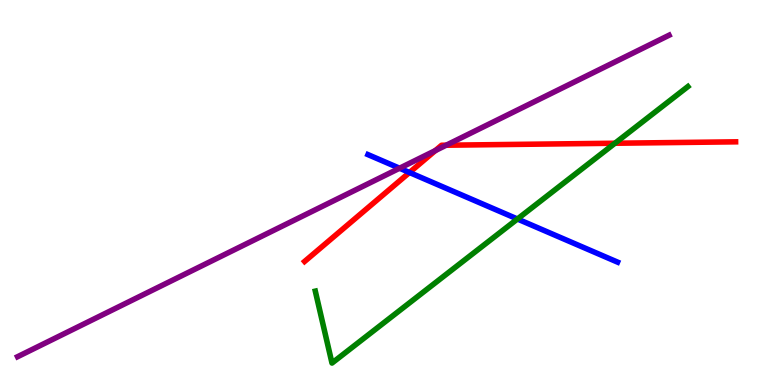[{'lines': ['blue', 'red'], 'intersections': [{'x': 5.28, 'y': 5.52}]}, {'lines': ['green', 'red'], 'intersections': [{'x': 7.93, 'y': 6.28}]}, {'lines': ['purple', 'red'], 'intersections': [{'x': 5.62, 'y': 6.09}, {'x': 5.76, 'y': 6.23}]}, {'lines': ['blue', 'green'], 'intersections': [{'x': 6.68, 'y': 4.31}]}, {'lines': ['blue', 'purple'], 'intersections': [{'x': 5.16, 'y': 5.63}]}, {'lines': ['green', 'purple'], 'intersections': []}]